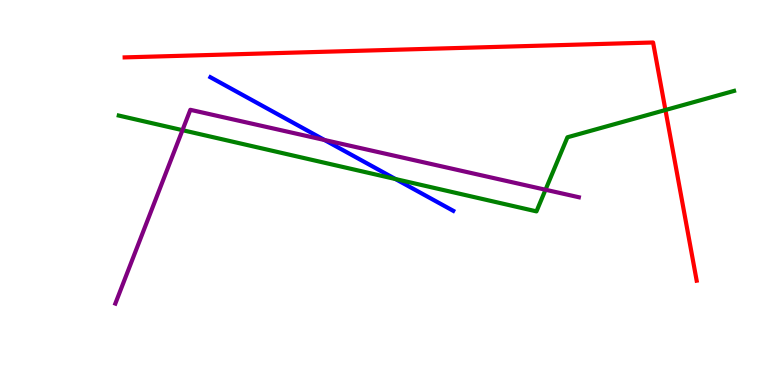[{'lines': ['blue', 'red'], 'intersections': []}, {'lines': ['green', 'red'], 'intersections': [{'x': 8.59, 'y': 7.14}]}, {'lines': ['purple', 'red'], 'intersections': []}, {'lines': ['blue', 'green'], 'intersections': [{'x': 5.1, 'y': 5.35}]}, {'lines': ['blue', 'purple'], 'intersections': [{'x': 4.19, 'y': 6.36}]}, {'lines': ['green', 'purple'], 'intersections': [{'x': 2.35, 'y': 6.62}, {'x': 7.04, 'y': 5.07}]}]